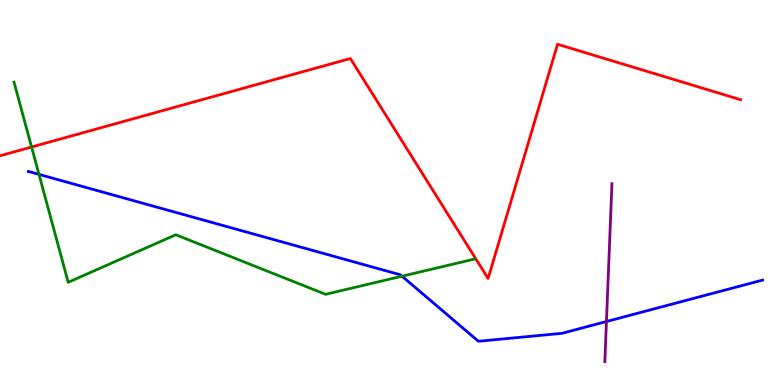[{'lines': ['blue', 'red'], 'intersections': []}, {'lines': ['green', 'red'], 'intersections': [{'x': 0.407, 'y': 6.18}]}, {'lines': ['purple', 'red'], 'intersections': []}, {'lines': ['blue', 'green'], 'intersections': [{'x': 0.503, 'y': 5.47}, {'x': 5.19, 'y': 2.83}]}, {'lines': ['blue', 'purple'], 'intersections': [{'x': 7.83, 'y': 1.65}]}, {'lines': ['green', 'purple'], 'intersections': []}]